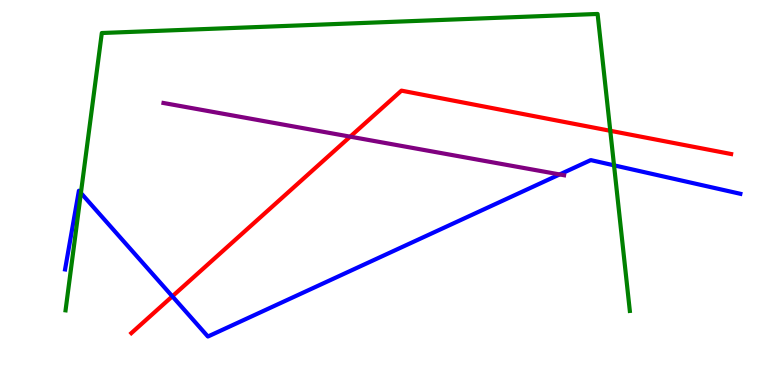[{'lines': ['blue', 'red'], 'intersections': [{'x': 2.22, 'y': 2.3}]}, {'lines': ['green', 'red'], 'intersections': [{'x': 7.87, 'y': 6.6}]}, {'lines': ['purple', 'red'], 'intersections': [{'x': 4.52, 'y': 6.45}]}, {'lines': ['blue', 'green'], 'intersections': [{'x': 1.04, 'y': 4.99}, {'x': 7.92, 'y': 5.71}]}, {'lines': ['blue', 'purple'], 'intersections': [{'x': 7.22, 'y': 5.47}]}, {'lines': ['green', 'purple'], 'intersections': []}]